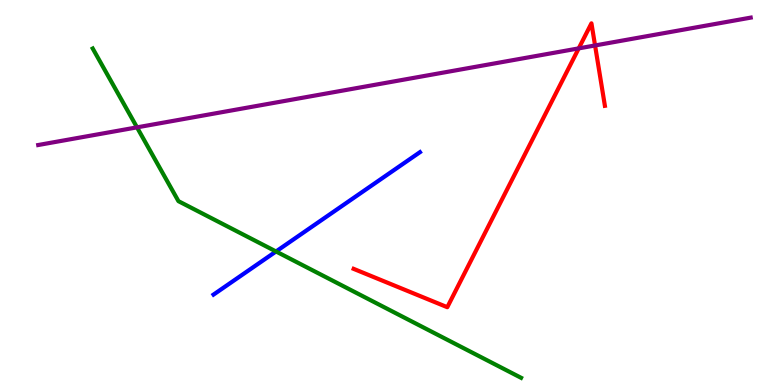[{'lines': ['blue', 'red'], 'intersections': []}, {'lines': ['green', 'red'], 'intersections': []}, {'lines': ['purple', 'red'], 'intersections': [{'x': 7.47, 'y': 8.74}, {'x': 7.68, 'y': 8.82}]}, {'lines': ['blue', 'green'], 'intersections': [{'x': 3.56, 'y': 3.47}]}, {'lines': ['blue', 'purple'], 'intersections': []}, {'lines': ['green', 'purple'], 'intersections': [{'x': 1.77, 'y': 6.69}]}]